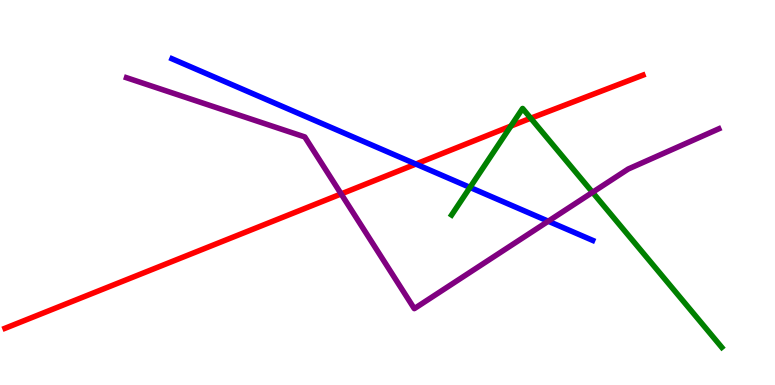[{'lines': ['blue', 'red'], 'intersections': [{'x': 5.37, 'y': 5.74}]}, {'lines': ['green', 'red'], 'intersections': [{'x': 6.59, 'y': 6.72}, {'x': 6.85, 'y': 6.93}]}, {'lines': ['purple', 'red'], 'intersections': [{'x': 4.4, 'y': 4.96}]}, {'lines': ['blue', 'green'], 'intersections': [{'x': 6.06, 'y': 5.13}]}, {'lines': ['blue', 'purple'], 'intersections': [{'x': 7.07, 'y': 4.25}]}, {'lines': ['green', 'purple'], 'intersections': [{'x': 7.65, 'y': 5.0}]}]